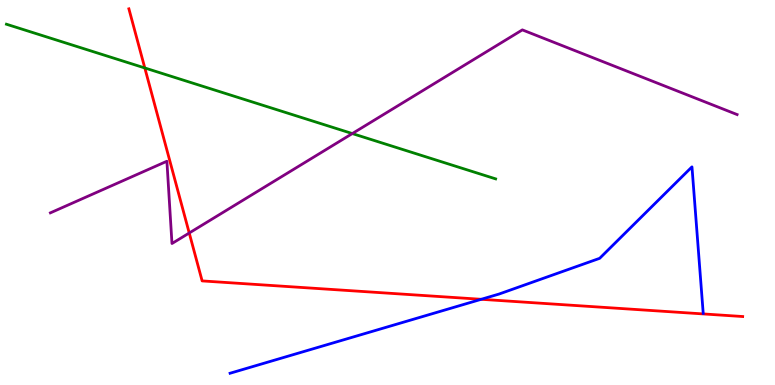[{'lines': ['blue', 'red'], 'intersections': [{'x': 6.21, 'y': 2.23}]}, {'lines': ['green', 'red'], 'intersections': [{'x': 1.87, 'y': 8.23}]}, {'lines': ['purple', 'red'], 'intersections': [{'x': 2.44, 'y': 3.95}]}, {'lines': ['blue', 'green'], 'intersections': []}, {'lines': ['blue', 'purple'], 'intersections': []}, {'lines': ['green', 'purple'], 'intersections': [{'x': 4.55, 'y': 6.53}]}]